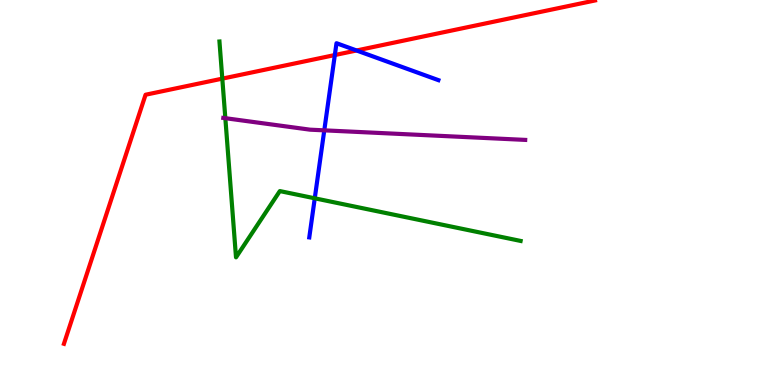[{'lines': ['blue', 'red'], 'intersections': [{'x': 4.32, 'y': 8.57}, {'x': 4.6, 'y': 8.69}]}, {'lines': ['green', 'red'], 'intersections': [{'x': 2.87, 'y': 7.96}]}, {'lines': ['purple', 'red'], 'intersections': []}, {'lines': ['blue', 'green'], 'intersections': [{'x': 4.06, 'y': 4.85}]}, {'lines': ['blue', 'purple'], 'intersections': [{'x': 4.18, 'y': 6.61}]}, {'lines': ['green', 'purple'], 'intersections': [{'x': 2.91, 'y': 6.93}]}]